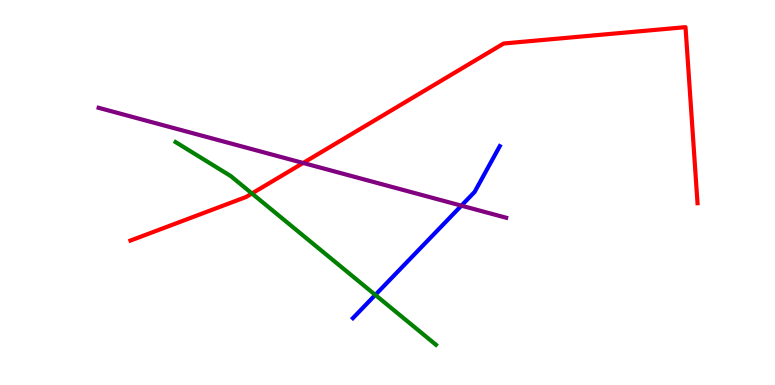[{'lines': ['blue', 'red'], 'intersections': []}, {'lines': ['green', 'red'], 'intersections': [{'x': 3.25, 'y': 4.97}]}, {'lines': ['purple', 'red'], 'intersections': [{'x': 3.91, 'y': 5.77}]}, {'lines': ['blue', 'green'], 'intersections': [{'x': 4.84, 'y': 2.34}]}, {'lines': ['blue', 'purple'], 'intersections': [{'x': 5.95, 'y': 4.66}]}, {'lines': ['green', 'purple'], 'intersections': []}]